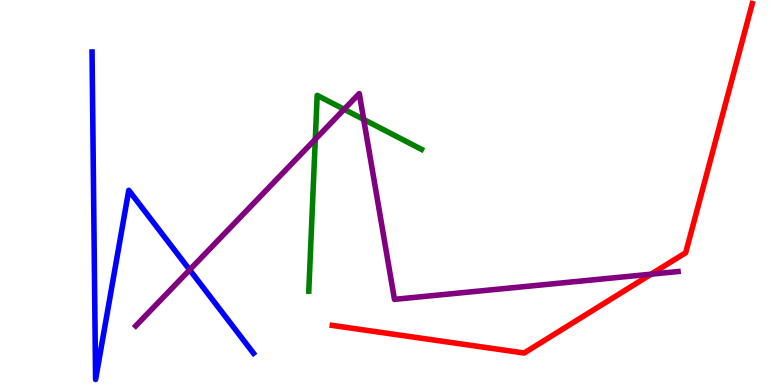[{'lines': ['blue', 'red'], 'intersections': []}, {'lines': ['green', 'red'], 'intersections': []}, {'lines': ['purple', 'red'], 'intersections': [{'x': 8.4, 'y': 2.88}]}, {'lines': ['blue', 'green'], 'intersections': []}, {'lines': ['blue', 'purple'], 'intersections': [{'x': 2.45, 'y': 2.99}]}, {'lines': ['green', 'purple'], 'intersections': [{'x': 4.07, 'y': 6.38}, {'x': 4.44, 'y': 7.16}, {'x': 4.69, 'y': 6.9}]}]